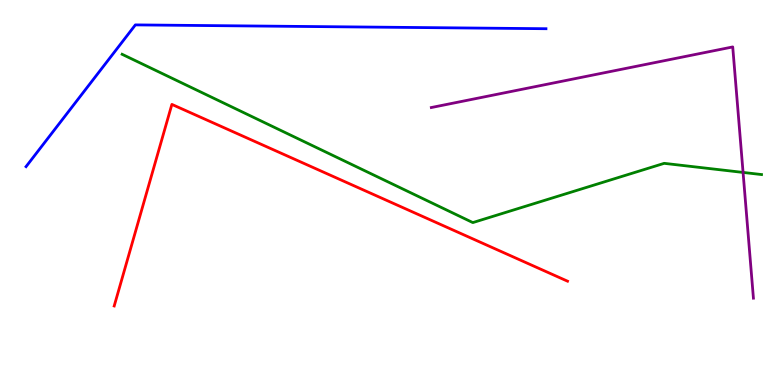[{'lines': ['blue', 'red'], 'intersections': []}, {'lines': ['green', 'red'], 'intersections': []}, {'lines': ['purple', 'red'], 'intersections': []}, {'lines': ['blue', 'green'], 'intersections': []}, {'lines': ['blue', 'purple'], 'intersections': []}, {'lines': ['green', 'purple'], 'intersections': [{'x': 9.59, 'y': 5.52}]}]